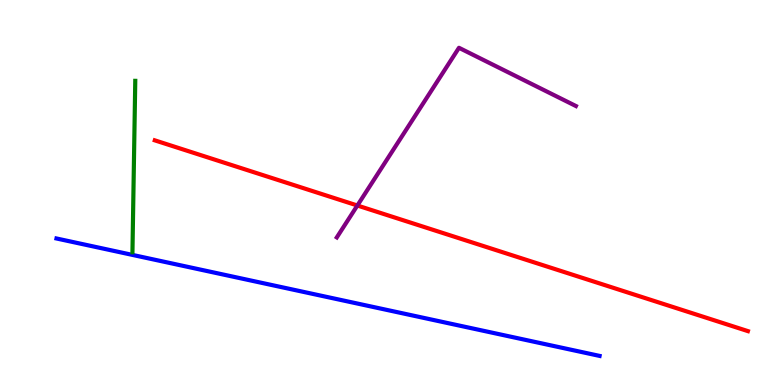[{'lines': ['blue', 'red'], 'intersections': []}, {'lines': ['green', 'red'], 'intersections': []}, {'lines': ['purple', 'red'], 'intersections': [{'x': 4.61, 'y': 4.66}]}, {'lines': ['blue', 'green'], 'intersections': []}, {'lines': ['blue', 'purple'], 'intersections': []}, {'lines': ['green', 'purple'], 'intersections': []}]